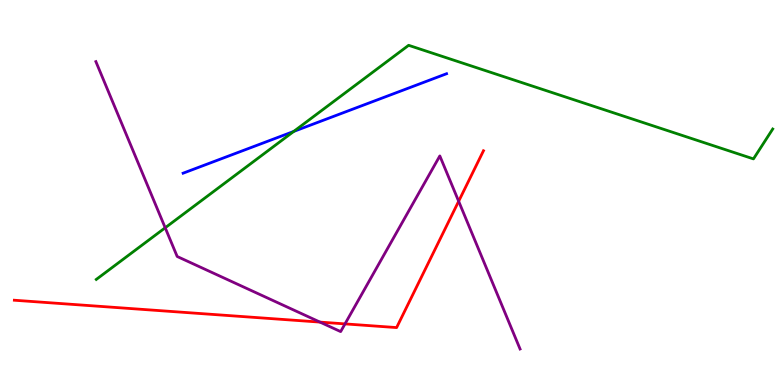[{'lines': ['blue', 'red'], 'intersections': []}, {'lines': ['green', 'red'], 'intersections': []}, {'lines': ['purple', 'red'], 'intersections': [{'x': 4.13, 'y': 1.63}, {'x': 4.45, 'y': 1.59}, {'x': 5.92, 'y': 4.77}]}, {'lines': ['blue', 'green'], 'intersections': [{'x': 3.79, 'y': 6.59}]}, {'lines': ['blue', 'purple'], 'intersections': []}, {'lines': ['green', 'purple'], 'intersections': [{'x': 2.13, 'y': 4.08}]}]